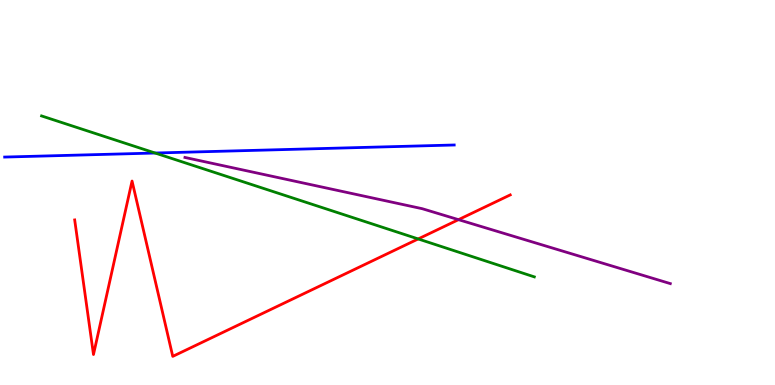[{'lines': ['blue', 'red'], 'intersections': []}, {'lines': ['green', 'red'], 'intersections': [{'x': 5.4, 'y': 3.79}]}, {'lines': ['purple', 'red'], 'intersections': [{'x': 5.92, 'y': 4.29}]}, {'lines': ['blue', 'green'], 'intersections': [{'x': 2.0, 'y': 6.03}]}, {'lines': ['blue', 'purple'], 'intersections': []}, {'lines': ['green', 'purple'], 'intersections': []}]